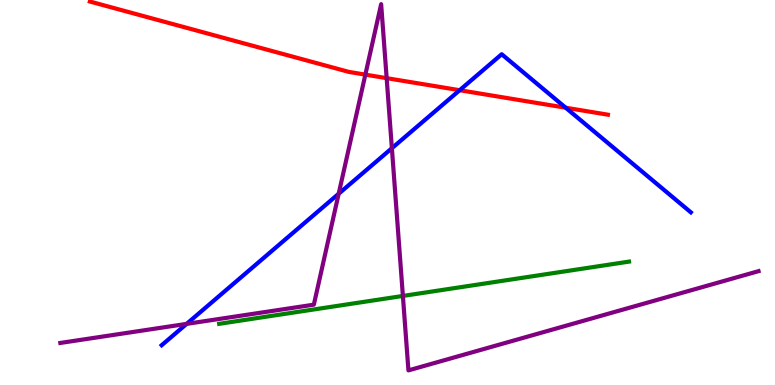[{'lines': ['blue', 'red'], 'intersections': [{'x': 5.93, 'y': 7.66}, {'x': 7.3, 'y': 7.2}]}, {'lines': ['green', 'red'], 'intersections': []}, {'lines': ['purple', 'red'], 'intersections': [{'x': 4.71, 'y': 8.06}, {'x': 4.99, 'y': 7.97}]}, {'lines': ['blue', 'green'], 'intersections': []}, {'lines': ['blue', 'purple'], 'intersections': [{'x': 2.41, 'y': 1.59}, {'x': 4.37, 'y': 4.97}, {'x': 5.06, 'y': 6.15}]}, {'lines': ['green', 'purple'], 'intersections': [{'x': 5.2, 'y': 2.31}]}]